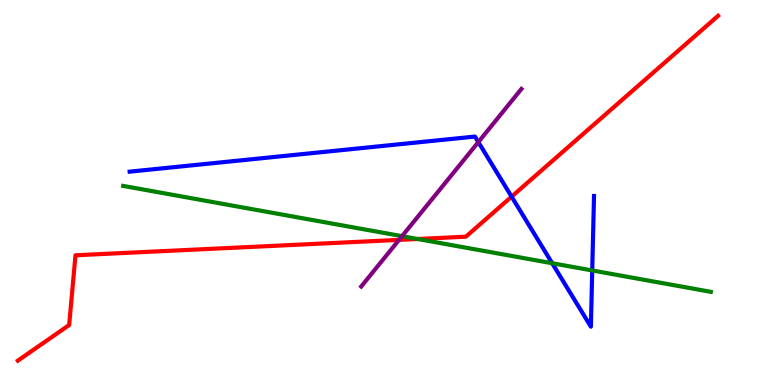[{'lines': ['blue', 'red'], 'intersections': [{'x': 6.6, 'y': 4.89}]}, {'lines': ['green', 'red'], 'intersections': [{'x': 5.39, 'y': 3.79}]}, {'lines': ['purple', 'red'], 'intersections': [{'x': 5.15, 'y': 3.77}]}, {'lines': ['blue', 'green'], 'intersections': [{'x': 7.13, 'y': 3.16}, {'x': 7.64, 'y': 2.98}]}, {'lines': ['blue', 'purple'], 'intersections': [{'x': 6.17, 'y': 6.31}]}, {'lines': ['green', 'purple'], 'intersections': [{'x': 5.19, 'y': 3.87}]}]